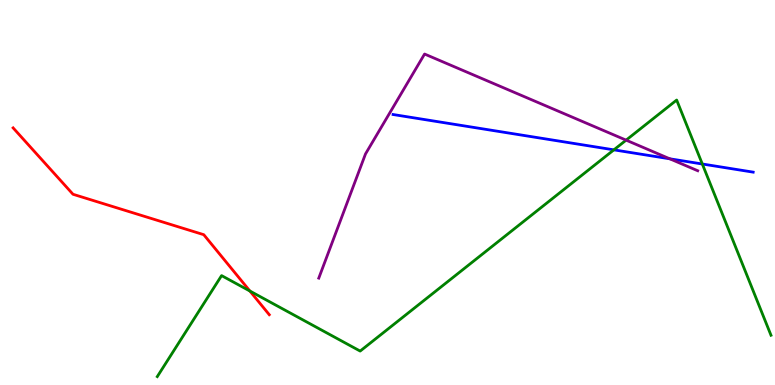[{'lines': ['blue', 'red'], 'intersections': []}, {'lines': ['green', 'red'], 'intersections': [{'x': 3.22, 'y': 2.44}]}, {'lines': ['purple', 'red'], 'intersections': []}, {'lines': ['blue', 'green'], 'intersections': [{'x': 7.92, 'y': 6.11}, {'x': 9.06, 'y': 5.74}]}, {'lines': ['blue', 'purple'], 'intersections': [{'x': 8.64, 'y': 5.88}]}, {'lines': ['green', 'purple'], 'intersections': [{'x': 8.08, 'y': 6.36}]}]